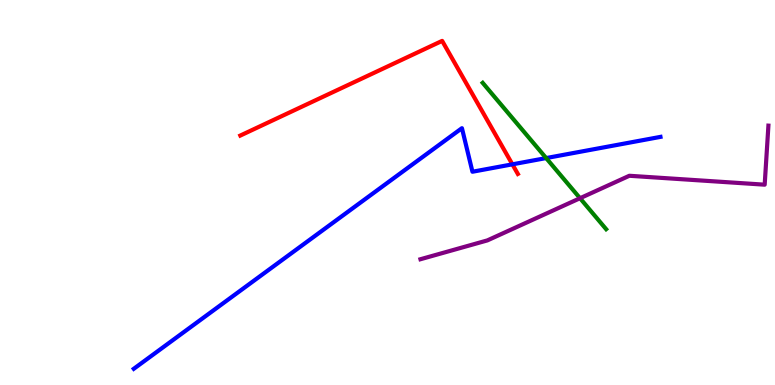[{'lines': ['blue', 'red'], 'intersections': [{'x': 6.61, 'y': 5.73}]}, {'lines': ['green', 'red'], 'intersections': []}, {'lines': ['purple', 'red'], 'intersections': []}, {'lines': ['blue', 'green'], 'intersections': [{'x': 7.05, 'y': 5.89}]}, {'lines': ['blue', 'purple'], 'intersections': []}, {'lines': ['green', 'purple'], 'intersections': [{'x': 7.48, 'y': 4.85}]}]